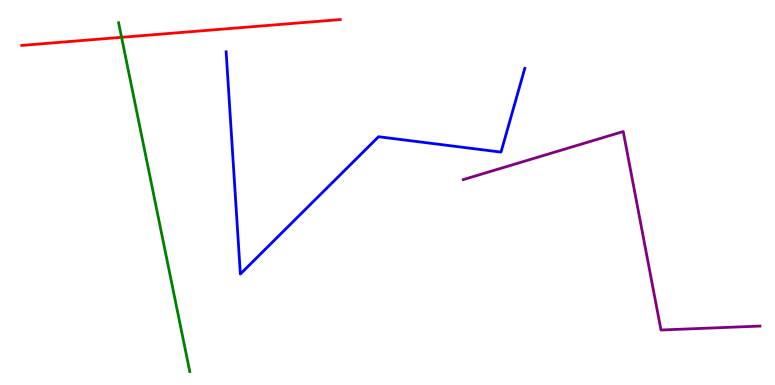[{'lines': ['blue', 'red'], 'intersections': []}, {'lines': ['green', 'red'], 'intersections': [{'x': 1.57, 'y': 9.03}]}, {'lines': ['purple', 'red'], 'intersections': []}, {'lines': ['blue', 'green'], 'intersections': []}, {'lines': ['blue', 'purple'], 'intersections': []}, {'lines': ['green', 'purple'], 'intersections': []}]